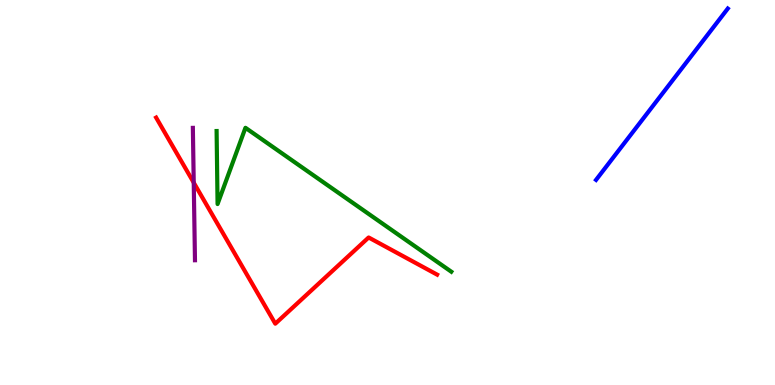[{'lines': ['blue', 'red'], 'intersections': []}, {'lines': ['green', 'red'], 'intersections': []}, {'lines': ['purple', 'red'], 'intersections': [{'x': 2.5, 'y': 5.26}]}, {'lines': ['blue', 'green'], 'intersections': []}, {'lines': ['blue', 'purple'], 'intersections': []}, {'lines': ['green', 'purple'], 'intersections': []}]